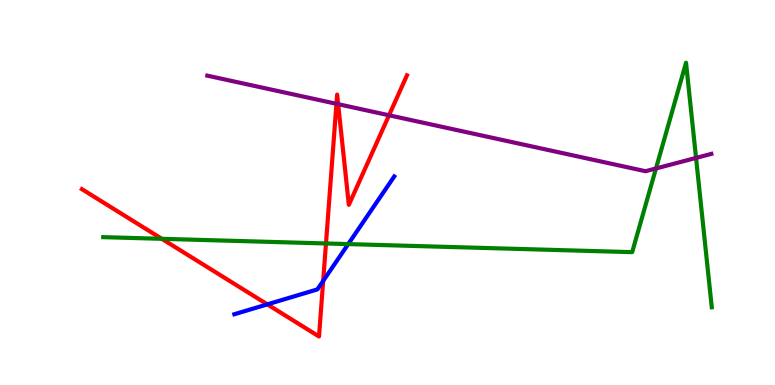[{'lines': ['blue', 'red'], 'intersections': [{'x': 3.45, 'y': 2.09}, {'x': 4.17, 'y': 2.7}]}, {'lines': ['green', 'red'], 'intersections': [{'x': 2.09, 'y': 3.8}, {'x': 4.21, 'y': 3.68}]}, {'lines': ['purple', 'red'], 'intersections': [{'x': 4.34, 'y': 7.3}, {'x': 4.36, 'y': 7.29}, {'x': 5.02, 'y': 7.01}]}, {'lines': ['blue', 'green'], 'intersections': [{'x': 4.49, 'y': 3.66}]}, {'lines': ['blue', 'purple'], 'intersections': []}, {'lines': ['green', 'purple'], 'intersections': [{'x': 8.46, 'y': 5.62}, {'x': 8.98, 'y': 5.9}]}]